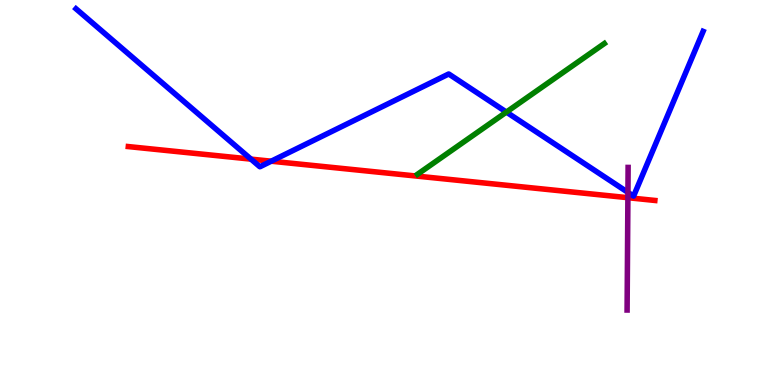[{'lines': ['blue', 'red'], 'intersections': [{'x': 3.24, 'y': 5.87}, {'x': 3.5, 'y': 5.81}]}, {'lines': ['green', 'red'], 'intersections': []}, {'lines': ['purple', 'red'], 'intersections': [{'x': 8.1, 'y': 4.87}]}, {'lines': ['blue', 'green'], 'intersections': [{'x': 6.53, 'y': 7.09}]}, {'lines': ['blue', 'purple'], 'intersections': [{'x': 8.1, 'y': 5.0}]}, {'lines': ['green', 'purple'], 'intersections': []}]